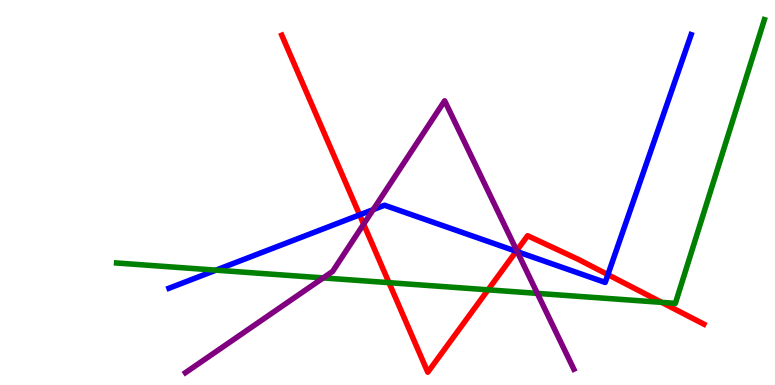[{'lines': ['blue', 'red'], 'intersections': [{'x': 4.64, 'y': 4.42}, {'x': 6.66, 'y': 3.47}, {'x': 7.84, 'y': 2.87}]}, {'lines': ['green', 'red'], 'intersections': [{'x': 5.02, 'y': 2.66}, {'x': 6.3, 'y': 2.47}, {'x': 8.54, 'y': 2.15}]}, {'lines': ['purple', 'red'], 'intersections': [{'x': 4.69, 'y': 4.18}, {'x': 6.67, 'y': 3.49}]}, {'lines': ['blue', 'green'], 'intersections': [{'x': 2.79, 'y': 2.98}]}, {'lines': ['blue', 'purple'], 'intersections': [{'x': 4.82, 'y': 4.56}, {'x': 6.67, 'y': 3.46}]}, {'lines': ['green', 'purple'], 'intersections': [{'x': 4.17, 'y': 2.78}, {'x': 6.93, 'y': 2.38}]}]